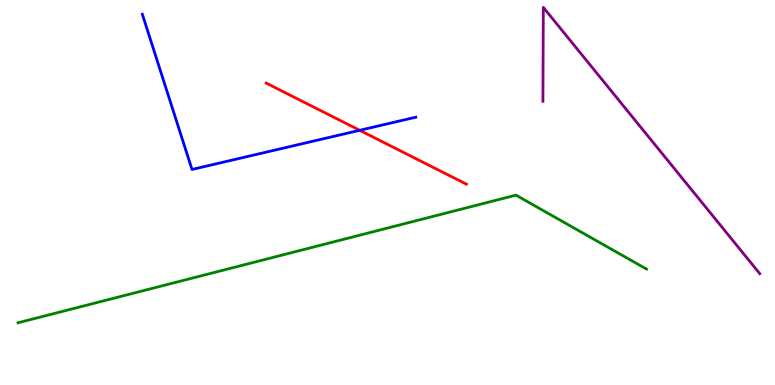[{'lines': ['blue', 'red'], 'intersections': [{'x': 4.64, 'y': 6.62}]}, {'lines': ['green', 'red'], 'intersections': []}, {'lines': ['purple', 'red'], 'intersections': []}, {'lines': ['blue', 'green'], 'intersections': []}, {'lines': ['blue', 'purple'], 'intersections': []}, {'lines': ['green', 'purple'], 'intersections': []}]